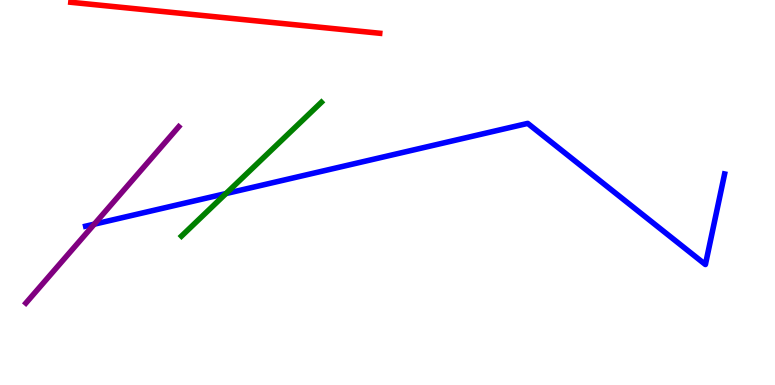[{'lines': ['blue', 'red'], 'intersections': []}, {'lines': ['green', 'red'], 'intersections': []}, {'lines': ['purple', 'red'], 'intersections': []}, {'lines': ['blue', 'green'], 'intersections': [{'x': 2.92, 'y': 4.97}]}, {'lines': ['blue', 'purple'], 'intersections': [{'x': 1.22, 'y': 4.18}]}, {'lines': ['green', 'purple'], 'intersections': []}]